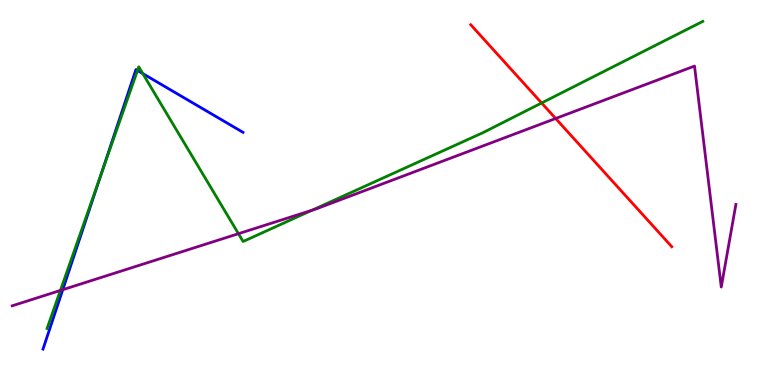[{'lines': ['blue', 'red'], 'intersections': []}, {'lines': ['green', 'red'], 'intersections': [{'x': 6.99, 'y': 7.33}]}, {'lines': ['purple', 'red'], 'intersections': [{'x': 7.17, 'y': 6.92}]}, {'lines': ['blue', 'green'], 'intersections': [{'x': 1.31, 'y': 5.48}, {'x': 1.77, 'y': 8.17}, {'x': 1.84, 'y': 8.09}]}, {'lines': ['blue', 'purple'], 'intersections': [{'x': 0.81, 'y': 2.48}]}, {'lines': ['green', 'purple'], 'intersections': [{'x': 0.779, 'y': 2.46}, {'x': 3.08, 'y': 3.93}, {'x': 4.02, 'y': 4.54}]}]